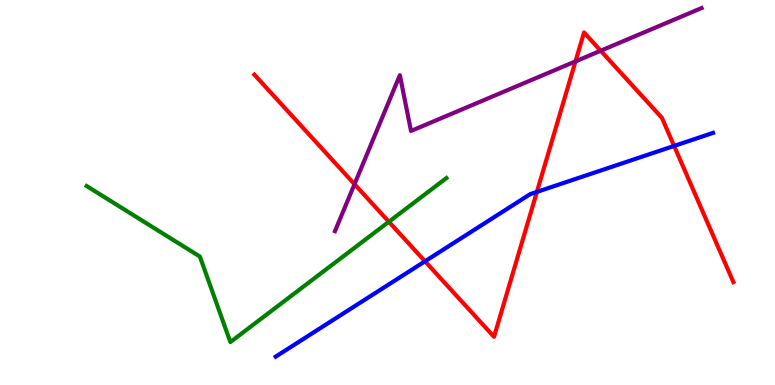[{'lines': ['blue', 'red'], 'intersections': [{'x': 5.48, 'y': 3.21}, {'x': 6.93, 'y': 5.02}, {'x': 8.7, 'y': 6.21}]}, {'lines': ['green', 'red'], 'intersections': [{'x': 5.02, 'y': 4.24}]}, {'lines': ['purple', 'red'], 'intersections': [{'x': 4.57, 'y': 5.22}, {'x': 7.43, 'y': 8.41}, {'x': 7.75, 'y': 8.68}]}, {'lines': ['blue', 'green'], 'intersections': []}, {'lines': ['blue', 'purple'], 'intersections': []}, {'lines': ['green', 'purple'], 'intersections': []}]